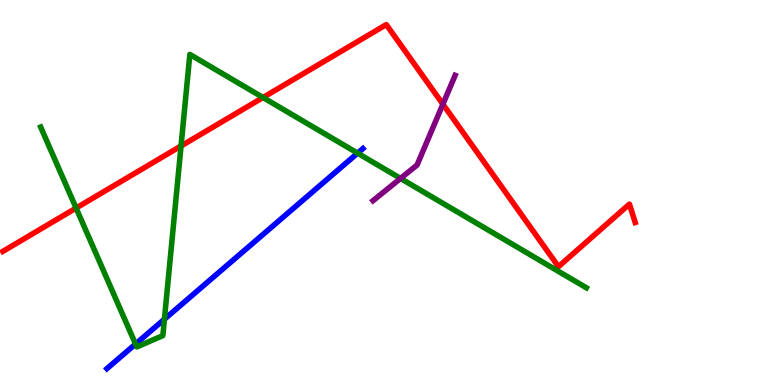[{'lines': ['blue', 'red'], 'intersections': []}, {'lines': ['green', 'red'], 'intersections': [{'x': 0.982, 'y': 4.6}, {'x': 2.34, 'y': 6.21}, {'x': 3.39, 'y': 7.47}]}, {'lines': ['purple', 'red'], 'intersections': [{'x': 5.71, 'y': 7.29}]}, {'lines': ['blue', 'green'], 'intersections': [{'x': 1.75, 'y': 1.06}, {'x': 2.12, 'y': 1.71}, {'x': 4.61, 'y': 6.02}]}, {'lines': ['blue', 'purple'], 'intersections': []}, {'lines': ['green', 'purple'], 'intersections': [{'x': 5.17, 'y': 5.37}]}]